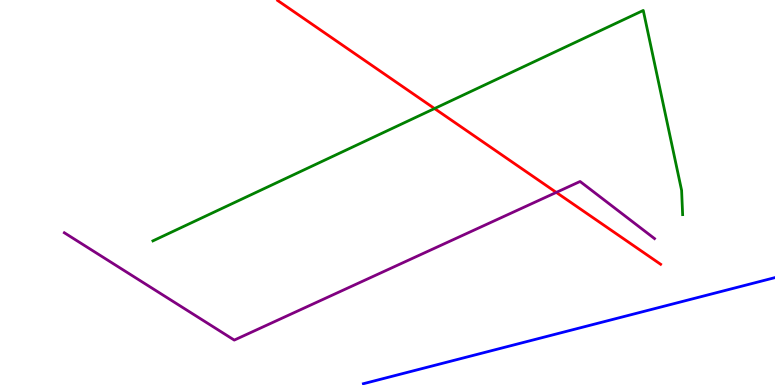[{'lines': ['blue', 'red'], 'intersections': []}, {'lines': ['green', 'red'], 'intersections': [{'x': 5.61, 'y': 7.18}]}, {'lines': ['purple', 'red'], 'intersections': [{'x': 7.18, 'y': 5.0}]}, {'lines': ['blue', 'green'], 'intersections': []}, {'lines': ['blue', 'purple'], 'intersections': []}, {'lines': ['green', 'purple'], 'intersections': []}]